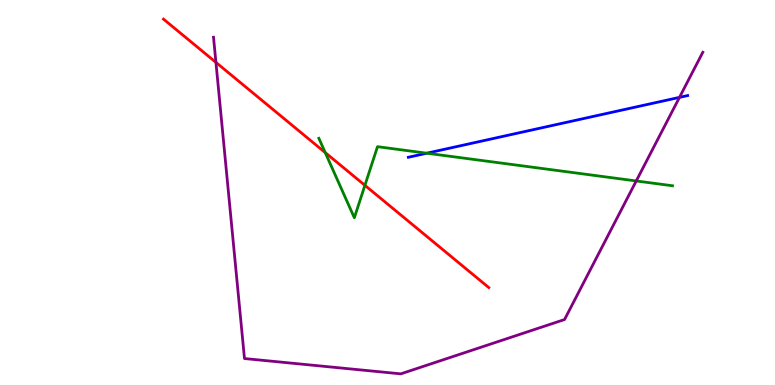[{'lines': ['blue', 'red'], 'intersections': []}, {'lines': ['green', 'red'], 'intersections': [{'x': 4.2, 'y': 6.04}, {'x': 4.71, 'y': 5.19}]}, {'lines': ['purple', 'red'], 'intersections': [{'x': 2.79, 'y': 8.38}]}, {'lines': ['blue', 'green'], 'intersections': [{'x': 5.51, 'y': 6.02}]}, {'lines': ['blue', 'purple'], 'intersections': [{'x': 8.77, 'y': 7.47}]}, {'lines': ['green', 'purple'], 'intersections': [{'x': 8.21, 'y': 5.3}]}]